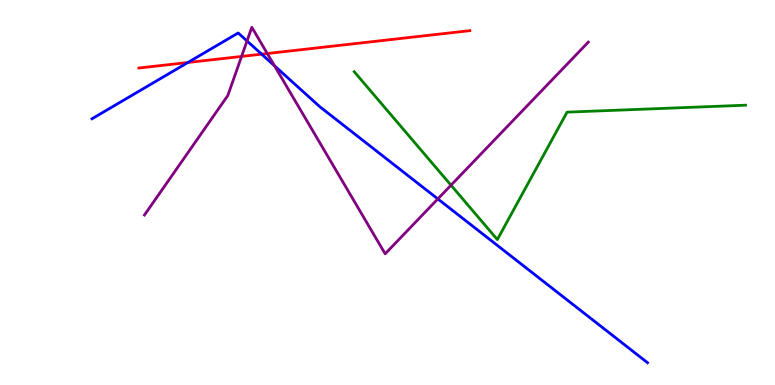[{'lines': ['blue', 'red'], 'intersections': [{'x': 2.42, 'y': 8.38}, {'x': 3.38, 'y': 8.59}]}, {'lines': ['green', 'red'], 'intersections': []}, {'lines': ['purple', 'red'], 'intersections': [{'x': 3.12, 'y': 8.53}, {'x': 3.45, 'y': 8.61}]}, {'lines': ['blue', 'green'], 'intersections': []}, {'lines': ['blue', 'purple'], 'intersections': [{'x': 3.19, 'y': 8.94}, {'x': 3.54, 'y': 8.29}, {'x': 5.65, 'y': 4.83}]}, {'lines': ['green', 'purple'], 'intersections': [{'x': 5.82, 'y': 5.19}]}]